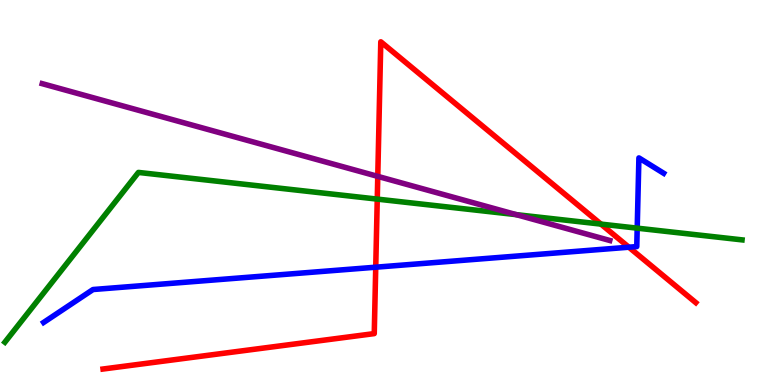[{'lines': ['blue', 'red'], 'intersections': [{'x': 4.85, 'y': 3.06}, {'x': 8.11, 'y': 3.58}]}, {'lines': ['green', 'red'], 'intersections': [{'x': 4.87, 'y': 4.83}, {'x': 7.75, 'y': 4.18}]}, {'lines': ['purple', 'red'], 'intersections': [{'x': 4.87, 'y': 5.42}]}, {'lines': ['blue', 'green'], 'intersections': [{'x': 8.22, 'y': 4.07}]}, {'lines': ['blue', 'purple'], 'intersections': []}, {'lines': ['green', 'purple'], 'intersections': [{'x': 6.66, 'y': 4.42}]}]